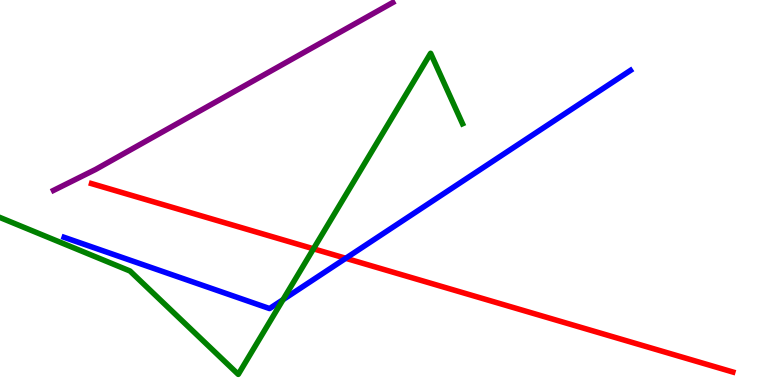[{'lines': ['blue', 'red'], 'intersections': [{'x': 4.46, 'y': 3.29}]}, {'lines': ['green', 'red'], 'intersections': [{'x': 4.04, 'y': 3.54}]}, {'lines': ['purple', 'red'], 'intersections': []}, {'lines': ['blue', 'green'], 'intersections': [{'x': 3.65, 'y': 2.22}]}, {'lines': ['blue', 'purple'], 'intersections': []}, {'lines': ['green', 'purple'], 'intersections': []}]